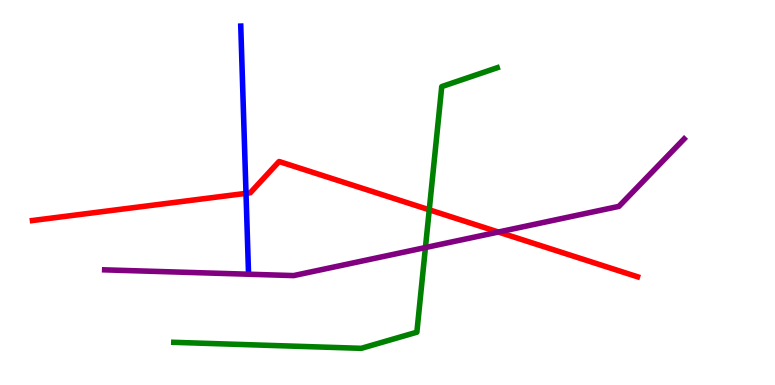[{'lines': ['blue', 'red'], 'intersections': [{'x': 3.17, 'y': 4.98}]}, {'lines': ['green', 'red'], 'intersections': [{'x': 5.54, 'y': 4.55}]}, {'lines': ['purple', 'red'], 'intersections': [{'x': 6.43, 'y': 3.97}]}, {'lines': ['blue', 'green'], 'intersections': []}, {'lines': ['blue', 'purple'], 'intersections': []}, {'lines': ['green', 'purple'], 'intersections': [{'x': 5.49, 'y': 3.57}]}]